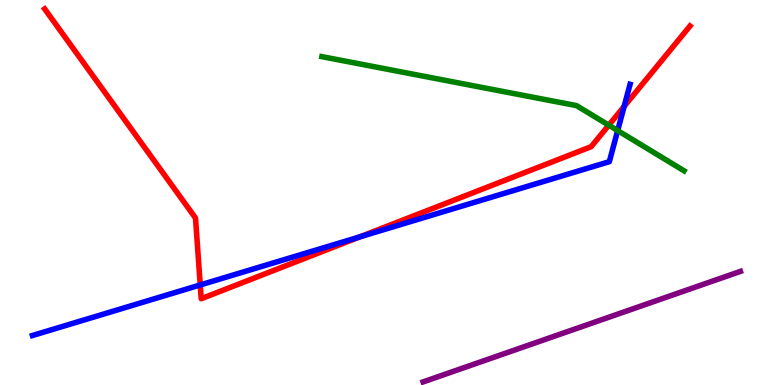[{'lines': ['blue', 'red'], 'intersections': [{'x': 2.58, 'y': 2.6}, {'x': 4.65, 'y': 3.85}, {'x': 8.05, 'y': 7.24}]}, {'lines': ['green', 'red'], 'intersections': [{'x': 7.86, 'y': 6.75}]}, {'lines': ['purple', 'red'], 'intersections': []}, {'lines': ['blue', 'green'], 'intersections': [{'x': 7.97, 'y': 6.61}]}, {'lines': ['blue', 'purple'], 'intersections': []}, {'lines': ['green', 'purple'], 'intersections': []}]